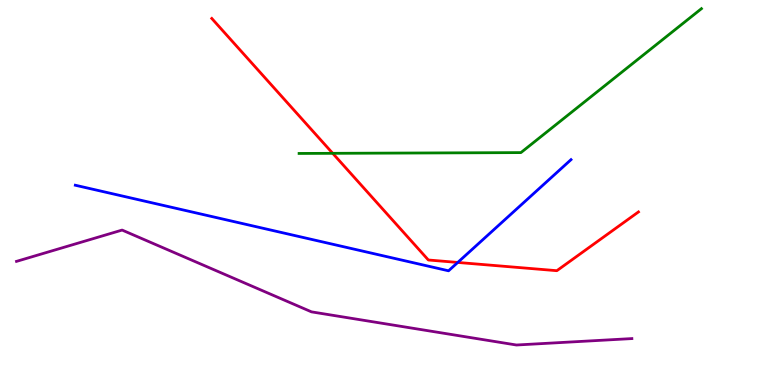[{'lines': ['blue', 'red'], 'intersections': [{'x': 5.91, 'y': 3.18}]}, {'lines': ['green', 'red'], 'intersections': [{'x': 4.29, 'y': 6.02}]}, {'lines': ['purple', 'red'], 'intersections': []}, {'lines': ['blue', 'green'], 'intersections': []}, {'lines': ['blue', 'purple'], 'intersections': []}, {'lines': ['green', 'purple'], 'intersections': []}]